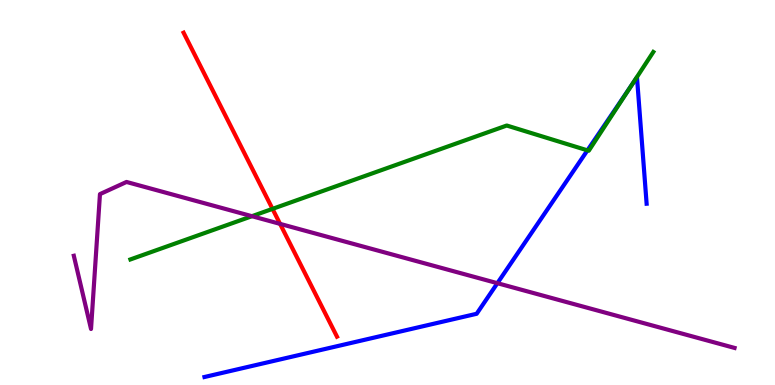[{'lines': ['blue', 'red'], 'intersections': []}, {'lines': ['green', 'red'], 'intersections': [{'x': 3.52, 'y': 4.57}]}, {'lines': ['purple', 'red'], 'intersections': [{'x': 3.61, 'y': 4.19}]}, {'lines': ['blue', 'green'], 'intersections': [{'x': 7.58, 'y': 6.09}, {'x': 8.15, 'y': 7.77}]}, {'lines': ['blue', 'purple'], 'intersections': [{'x': 6.42, 'y': 2.64}]}, {'lines': ['green', 'purple'], 'intersections': [{'x': 3.25, 'y': 4.38}]}]